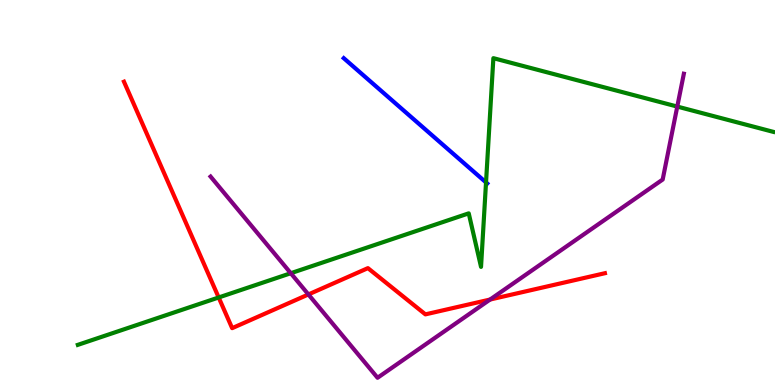[{'lines': ['blue', 'red'], 'intersections': []}, {'lines': ['green', 'red'], 'intersections': [{'x': 2.82, 'y': 2.27}]}, {'lines': ['purple', 'red'], 'intersections': [{'x': 3.98, 'y': 2.35}, {'x': 6.32, 'y': 2.22}]}, {'lines': ['blue', 'green'], 'intersections': [{'x': 6.27, 'y': 5.26}]}, {'lines': ['blue', 'purple'], 'intersections': []}, {'lines': ['green', 'purple'], 'intersections': [{'x': 3.75, 'y': 2.9}, {'x': 8.74, 'y': 7.23}]}]